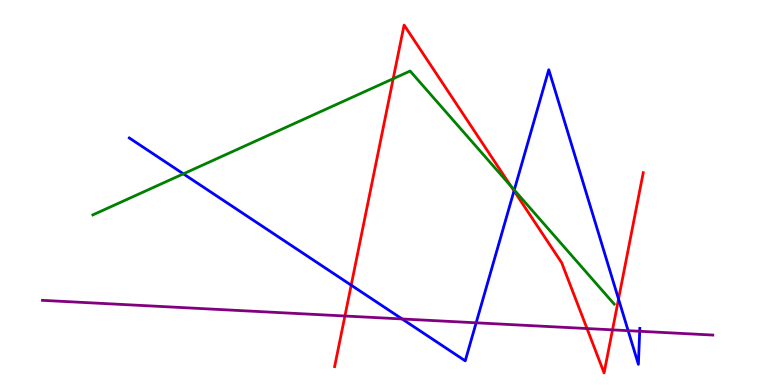[{'lines': ['blue', 'red'], 'intersections': [{'x': 4.53, 'y': 2.59}, {'x': 6.63, 'y': 5.04}, {'x': 7.98, 'y': 2.23}]}, {'lines': ['green', 'red'], 'intersections': [{'x': 5.07, 'y': 7.96}, {'x': 6.59, 'y': 5.17}]}, {'lines': ['purple', 'red'], 'intersections': [{'x': 4.45, 'y': 1.79}, {'x': 7.57, 'y': 1.47}, {'x': 7.9, 'y': 1.43}]}, {'lines': ['blue', 'green'], 'intersections': [{'x': 2.37, 'y': 5.48}, {'x': 6.64, 'y': 5.07}]}, {'lines': ['blue', 'purple'], 'intersections': [{'x': 5.19, 'y': 1.72}, {'x': 6.14, 'y': 1.62}, {'x': 8.11, 'y': 1.41}, {'x': 8.25, 'y': 1.4}]}, {'lines': ['green', 'purple'], 'intersections': []}]